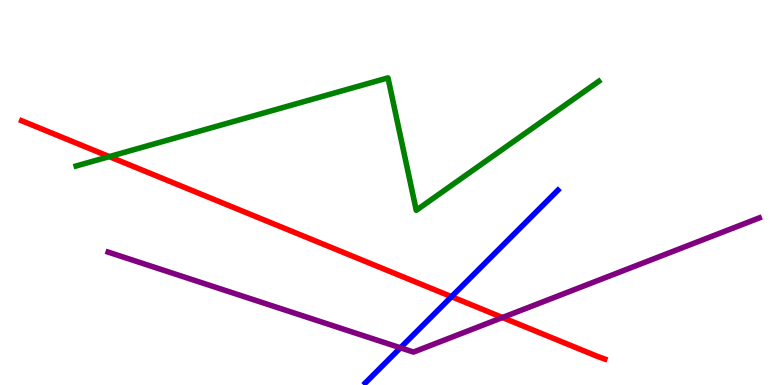[{'lines': ['blue', 'red'], 'intersections': [{'x': 5.83, 'y': 2.29}]}, {'lines': ['green', 'red'], 'intersections': [{'x': 1.41, 'y': 5.93}]}, {'lines': ['purple', 'red'], 'intersections': [{'x': 6.48, 'y': 1.75}]}, {'lines': ['blue', 'green'], 'intersections': []}, {'lines': ['blue', 'purple'], 'intersections': [{'x': 5.17, 'y': 0.966}]}, {'lines': ['green', 'purple'], 'intersections': []}]